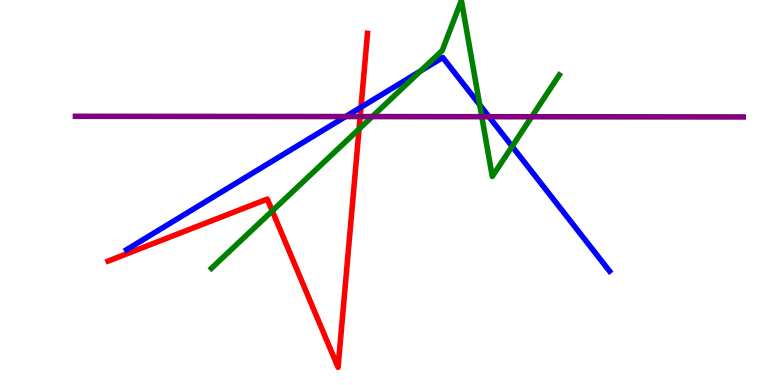[{'lines': ['blue', 'red'], 'intersections': [{'x': 4.66, 'y': 7.22}]}, {'lines': ['green', 'red'], 'intersections': [{'x': 3.51, 'y': 4.52}, {'x': 4.63, 'y': 6.65}]}, {'lines': ['purple', 'red'], 'intersections': [{'x': 4.65, 'y': 6.97}]}, {'lines': ['blue', 'green'], 'intersections': [{'x': 5.43, 'y': 8.16}, {'x': 6.19, 'y': 7.28}, {'x': 6.61, 'y': 6.2}]}, {'lines': ['blue', 'purple'], 'intersections': [{'x': 4.46, 'y': 6.97}, {'x': 6.31, 'y': 6.97}]}, {'lines': ['green', 'purple'], 'intersections': [{'x': 4.8, 'y': 6.97}, {'x': 6.22, 'y': 6.97}, {'x': 6.86, 'y': 6.97}]}]